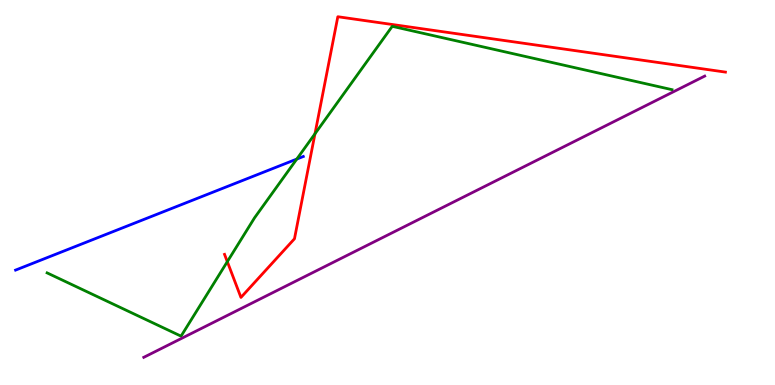[{'lines': ['blue', 'red'], 'intersections': []}, {'lines': ['green', 'red'], 'intersections': [{'x': 2.93, 'y': 3.2}, {'x': 4.06, 'y': 6.53}]}, {'lines': ['purple', 'red'], 'intersections': []}, {'lines': ['blue', 'green'], 'intersections': [{'x': 3.83, 'y': 5.87}]}, {'lines': ['blue', 'purple'], 'intersections': []}, {'lines': ['green', 'purple'], 'intersections': []}]